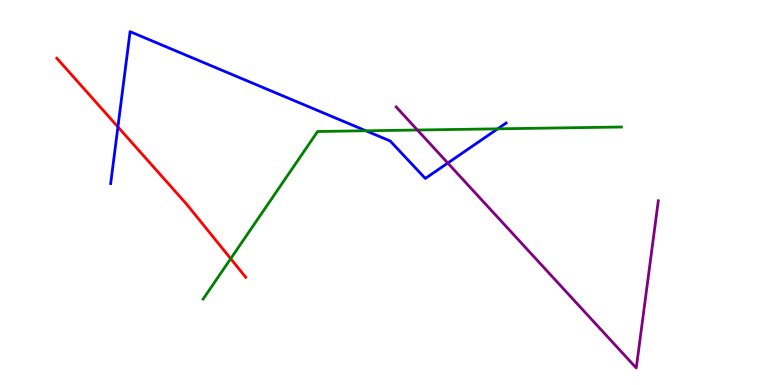[{'lines': ['blue', 'red'], 'intersections': [{'x': 1.52, 'y': 6.7}]}, {'lines': ['green', 'red'], 'intersections': [{'x': 2.98, 'y': 3.28}]}, {'lines': ['purple', 'red'], 'intersections': []}, {'lines': ['blue', 'green'], 'intersections': [{'x': 4.72, 'y': 6.6}, {'x': 6.42, 'y': 6.65}]}, {'lines': ['blue', 'purple'], 'intersections': [{'x': 5.78, 'y': 5.77}]}, {'lines': ['green', 'purple'], 'intersections': [{'x': 5.39, 'y': 6.62}]}]